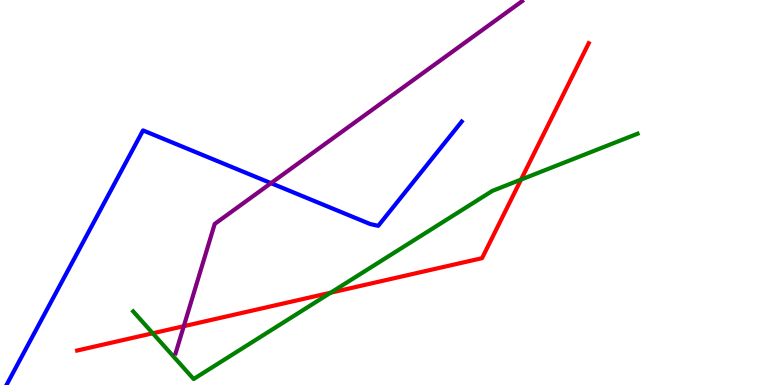[{'lines': ['blue', 'red'], 'intersections': []}, {'lines': ['green', 'red'], 'intersections': [{'x': 1.97, 'y': 1.34}, {'x': 4.27, 'y': 2.4}, {'x': 6.72, 'y': 5.34}]}, {'lines': ['purple', 'red'], 'intersections': [{'x': 2.37, 'y': 1.53}]}, {'lines': ['blue', 'green'], 'intersections': []}, {'lines': ['blue', 'purple'], 'intersections': [{'x': 3.5, 'y': 5.24}]}, {'lines': ['green', 'purple'], 'intersections': []}]